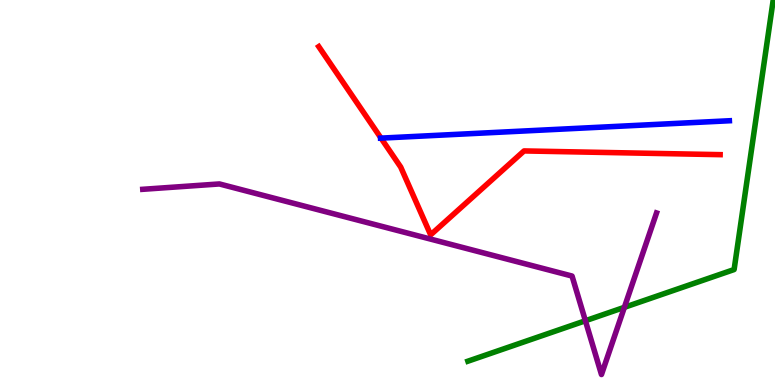[{'lines': ['blue', 'red'], 'intersections': [{'x': 4.92, 'y': 6.41}]}, {'lines': ['green', 'red'], 'intersections': []}, {'lines': ['purple', 'red'], 'intersections': []}, {'lines': ['blue', 'green'], 'intersections': []}, {'lines': ['blue', 'purple'], 'intersections': []}, {'lines': ['green', 'purple'], 'intersections': [{'x': 7.55, 'y': 1.67}, {'x': 8.06, 'y': 2.02}]}]